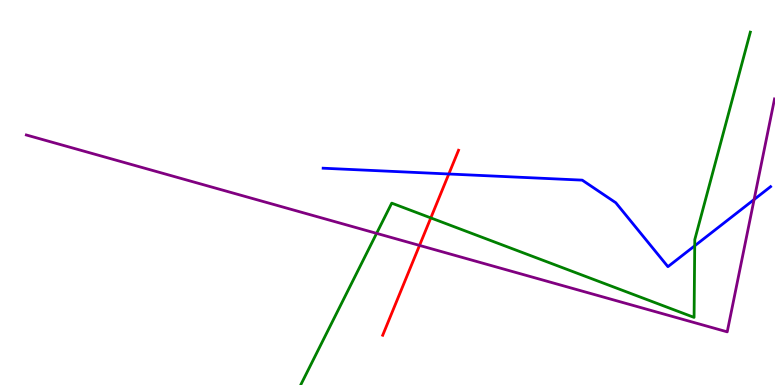[{'lines': ['blue', 'red'], 'intersections': [{'x': 5.79, 'y': 5.48}]}, {'lines': ['green', 'red'], 'intersections': [{'x': 5.56, 'y': 4.34}]}, {'lines': ['purple', 'red'], 'intersections': [{'x': 5.41, 'y': 3.63}]}, {'lines': ['blue', 'green'], 'intersections': [{'x': 8.96, 'y': 3.62}]}, {'lines': ['blue', 'purple'], 'intersections': [{'x': 9.73, 'y': 4.82}]}, {'lines': ['green', 'purple'], 'intersections': [{'x': 4.86, 'y': 3.94}]}]